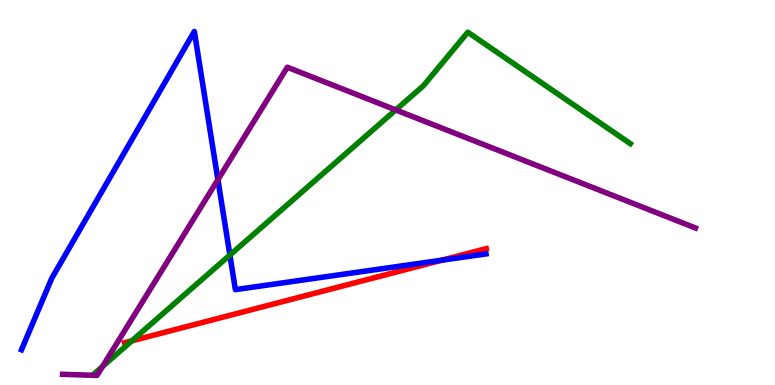[{'lines': ['blue', 'red'], 'intersections': [{'x': 5.7, 'y': 3.24}]}, {'lines': ['green', 'red'], 'intersections': [{'x': 1.7, 'y': 1.15}]}, {'lines': ['purple', 'red'], 'intersections': []}, {'lines': ['blue', 'green'], 'intersections': [{'x': 2.97, 'y': 3.38}]}, {'lines': ['blue', 'purple'], 'intersections': [{'x': 2.81, 'y': 5.33}]}, {'lines': ['green', 'purple'], 'intersections': [{'x': 1.32, 'y': 0.481}, {'x': 5.11, 'y': 7.14}]}]